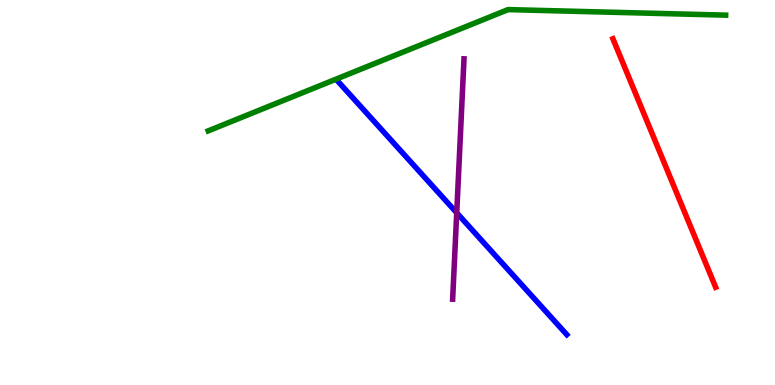[{'lines': ['blue', 'red'], 'intersections': []}, {'lines': ['green', 'red'], 'intersections': []}, {'lines': ['purple', 'red'], 'intersections': []}, {'lines': ['blue', 'green'], 'intersections': []}, {'lines': ['blue', 'purple'], 'intersections': [{'x': 5.89, 'y': 4.47}]}, {'lines': ['green', 'purple'], 'intersections': []}]